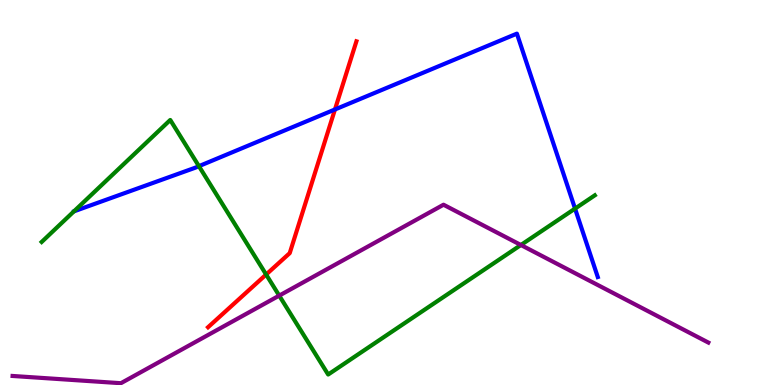[{'lines': ['blue', 'red'], 'intersections': [{'x': 4.32, 'y': 7.16}]}, {'lines': ['green', 'red'], 'intersections': [{'x': 3.43, 'y': 2.87}]}, {'lines': ['purple', 'red'], 'intersections': []}, {'lines': ['blue', 'green'], 'intersections': [{'x': 2.57, 'y': 5.68}, {'x': 7.42, 'y': 4.58}]}, {'lines': ['blue', 'purple'], 'intersections': []}, {'lines': ['green', 'purple'], 'intersections': [{'x': 3.6, 'y': 2.32}, {'x': 6.72, 'y': 3.64}]}]